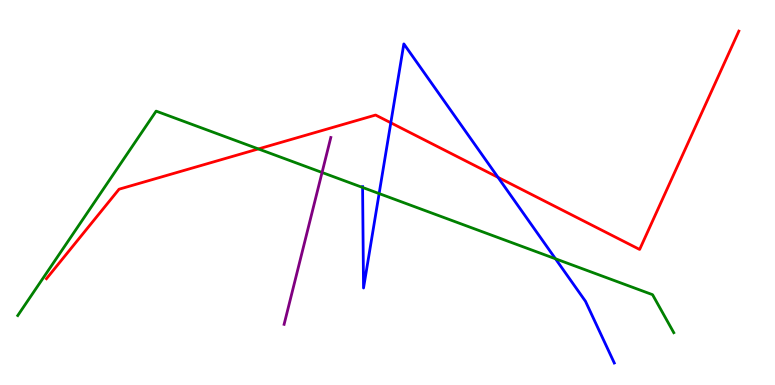[{'lines': ['blue', 'red'], 'intersections': [{'x': 5.04, 'y': 6.81}, {'x': 6.43, 'y': 5.39}]}, {'lines': ['green', 'red'], 'intersections': [{'x': 3.33, 'y': 6.13}]}, {'lines': ['purple', 'red'], 'intersections': []}, {'lines': ['blue', 'green'], 'intersections': [{'x': 4.68, 'y': 5.13}, {'x': 4.89, 'y': 4.97}, {'x': 7.17, 'y': 3.28}]}, {'lines': ['blue', 'purple'], 'intersections': []}, {'lines': ['green', 'purple'], 'intersections': [{'x': 4.16, 'y': 5.52}]}]